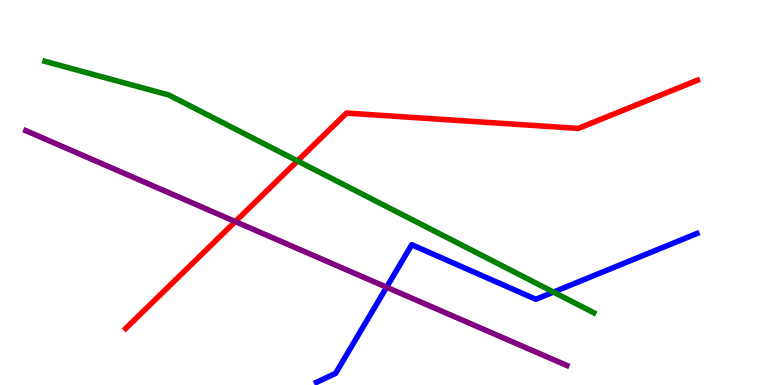[{'lines': ['blue', 'red'], 'intersections': []}, {'lines': ['green', 'red'], 'intersections': [{'x': 3.84, 'y': 5.82}]}, {'lines': ['purple', 'red'], 'intersections': [{'x': 3.04, 'y': 4.24}]}, {'lines': ['blue', 'green'], 'intersections': [{'x': 7.14, 'y': 2.41}]}, {'lines': ['blue', 'purple'], 'intersections': [{'x': 4.99, 'y': 2.54}]}, {'lines': ['green', 'purple'], 'intersections': []}]